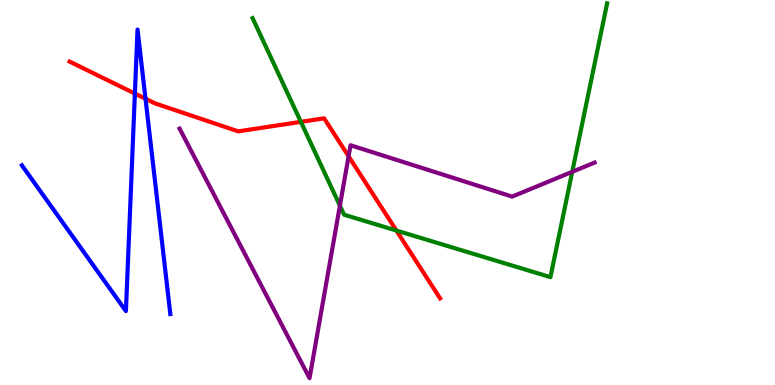[{'lines': ['blue', 'red'], 'intersections': [{'x': 1.74, 'y': 7.57}, {'x': 1.88, 'y': 7.44}]}, {'lines': ['green', 'red'], 'intersections': [{'x': 3.88, 'y': 6.83}, {'x': 5.11, 'y': 4.01}]}, {'lines': ['purple', 'red'], 'intersections': [{'x': 4.5, 'y': 5.94}]}, {'lines': ['blue', 'green'], 'intersections': []}, {'lines': ['blue', 'purple'], 'intersections': []}, {'lines': ['green', 'purple'], 'intersections': [{'x': 4.39, 'y': 4.66}, {'x': 7.38, 'y': 5.54}]}]